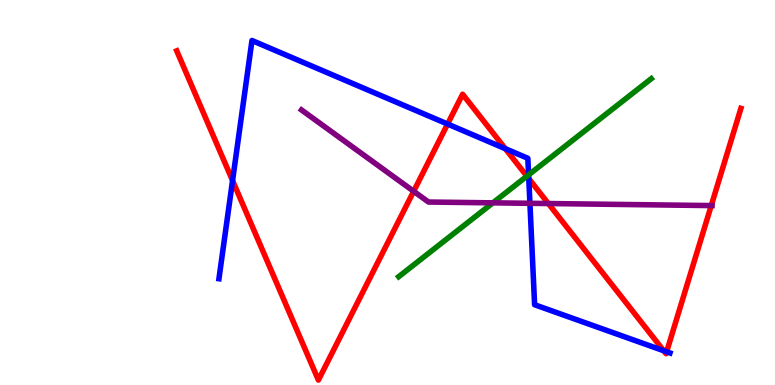[{'lines': ['blue', 'red'], 'intersections': [{'x': 3.0, 'y': 5.31}, {'x': 5.78, 'y': 6.78}, {'x': 6.52, 'y': 6.14}, {'x': 6.82, 'y': 5.36}, {'x': 8.56, 'y': 0.89}, {'x': 8.6, 'y': 0.863}]}, {'lines': ['green', 'red'], 'intersections': [{'x': 6.8, 'y': 5.42}]}, {'lines': ['purple', 'red'], 'intersections': [{'x': 5.34, 'y': 5.03}, {'x': 7.08, 'y': 4.71}, {'x': 9.18, 'y': 4.66}]}, {'lines': ['blue', 'green'], 'intersections': [{'x': 6.82, 'y': 5.46}]}, {'lines': ['blue', 'purple'], 'intersections': [{'x': 6.84, 'y': 4.72}]}, {'lines': ['green', 'purple'], 'intersections': [{'x': 6.36, 'y': 4.73}]}]